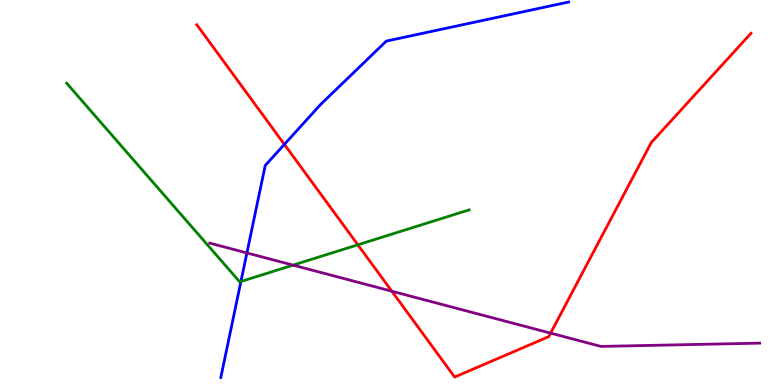[{'lines': ['blue', 'red'], 'intersections': [{'x': 3.67, 'y': 6.25}]}, {'lines': ['green', 'red'], 'intersections': [{'x': 4.62, 'y': 3.64}]}, {'lines': ['purple', 'red'], 'intersections': [{'x': 5.06, 'y': 2.44}, {'x': 7.1, 'y': 1.35}]}, {'lines': ['blue', 'green'], 'intersections': [{'x': 3.11, 'y': 2.69}]}, {'lines': ['blue', 'purple'], 'intersections': [{'x': 3.19, 'y': 3.43}]}, {'lines': ['green', 'purple'], 'intersections': [{'x': 3.78, 'y': 3.11}]}]